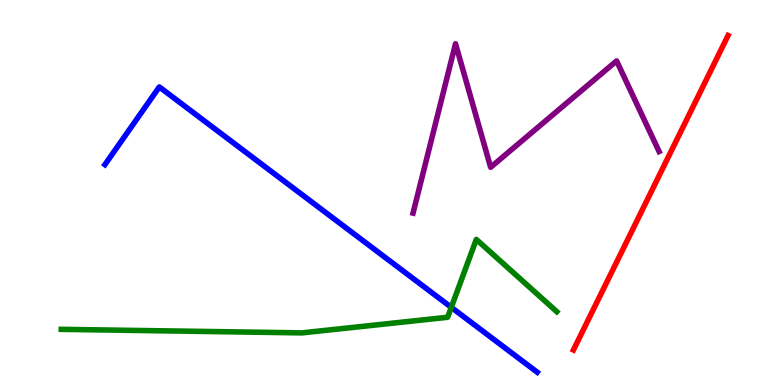[{'lines': ['blue', 'red'], 'intersections': []}, {'lines': ['green', 'red'], 'intersections': []}, {'lines': ['purple', 'red'], 'intersections': []}, {'lines': ['blue', 'green'], 'intersections': [{'x': 5.82, 'y': 2.02}]}, {'lines': ['blue', 'purple'], 'intersections': []}, {'lines': ['green', 'purple'], 'intersections': []}]